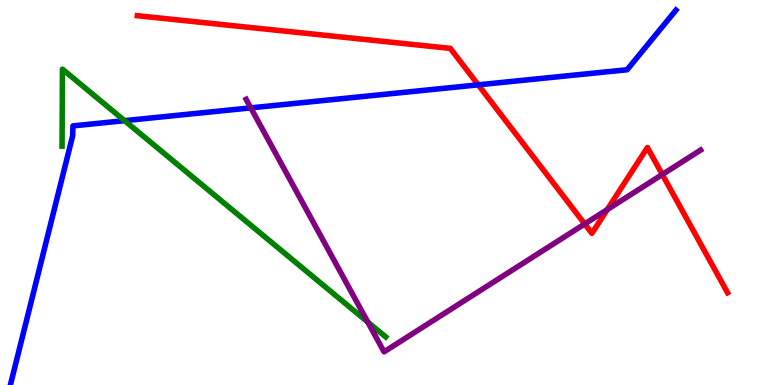[{'lines': ['blue', 'red'], 'intersections': [{'x': 6.17, 'y': 7.8}]}, {'lines': ['green', 'red'], 'intersections': []}, {'lines': ['purple', 'red'], 'intersections': [{'x': 7.54, 'y': 4.18}, {'x': 7.84, 'y': 4.56}, {'x': 8.55, 'y': 5.47}]}, {'lines': ['blue', 'green'], 'intersections': [{'x': 1.61, 'y': 6.87}]}, {'lines': ['blue', 'purple'], 'intersections': [{'x': 3.24, 'y': 7.2}]}, {'lines': ['green', 'purple'], 'intersections': [{'x': 4.75, 'y': 1.63}]}]